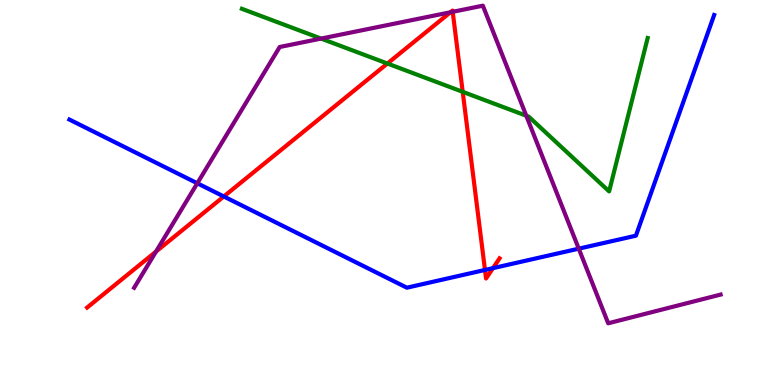[{'lines': ['blue', 'red'], 'intersections': [{'x': 2.89, 'y': 4.9}, {'x': 6.26, 'y': 2.99}, {'x': 6.36, 'y': 3.04}]}, {'lines': ['green', 'red'], 'intersections': [{'x': 5.0, 'y': 8.35}, {'x': 5.97, 'y': 7.61}]}, {'lines': ['purple', 'red'], 'intersections': [{'x': 2.01, 'y': 3.47}, {'x': 5.81, 'y': 9.68}, {'x': 5.84, 'y': 9.69}]}, {'lines': ['blue', 'green'], 'intersections': []}, {'lines': ['blue', 'purple'], 'intersections': [{'x': 2.55, 'y': 5.24}, {'x': 7.47, 'y': 3.54}]}, {'lines': ['green', 'purple'], 'intersections': [{'x': 4.14, 'y': 9.0}, {'x': 6.79, 'y': 6.99}]}]